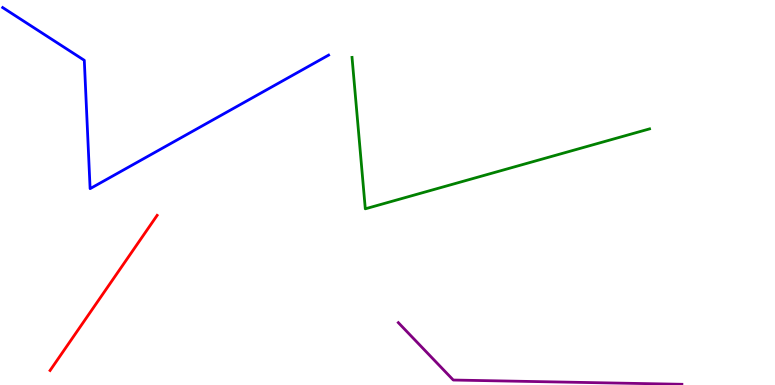[{'lines': ['blue', 'red'], 'intersections': []}, {'lines': ['green', 'red'], 'intersections': []}, {'lines': ['purple', 'red'], 'intersections': []}, {'lines': ['blue', 'green'], 'intersections': []}, {'lines': ['blue', 'purple'], 'intersections': []}, {'lines': ['green', 'purple'], 'intersections': []}]